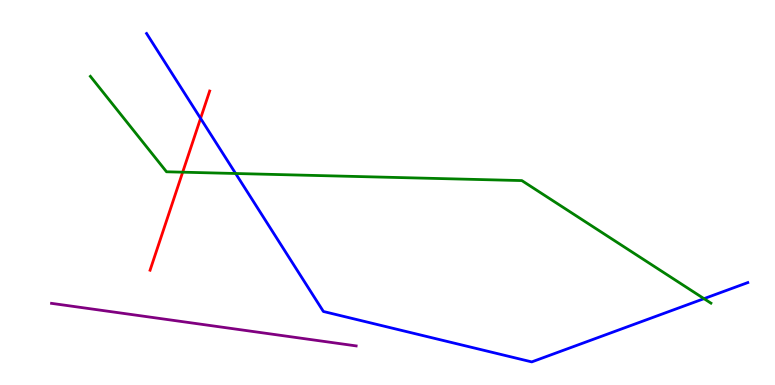[{'lines': ['blue', 'red'], 'intersections': [{'x': 2.59, 'y': 6.92}]}, {'lines': ['green', 'red'], 'intersections': [{'x': 2.36, 'y': 5.53}]}, {'lines': ['purple', 'red'], 'intersections': []}, {'lines': ['blue', 'green'], 'intersections': [{'x': 3.04, 'y': 5.49}, {'x': 9.08, 'y': 2.24}]}, {'lines': ['blue', 'purple'], 'intersections': []}, {'lines': ['green', 'purple'], 'intersections': []}]